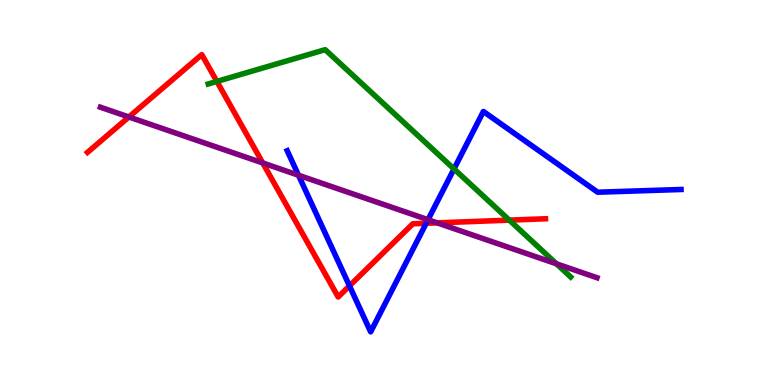[{'lines': ['blue', 'red'], 'intersections': [{'x': 4.51, 'y': 2.57}, {'x': 5.5, 'y': 4.2}]}, {'lines': ['green', 'red'], 'intersections': [{'x': 2.8, 'y': 7.88}, {'x': 6.57, 'y': 4.28}]}, {'lines': ['purple', 'red'], 'intersections': [{'x': 1.66, 'y': 6.96}, {'x': 3.39, 'y': 5.77}, {'x': 5.64, 'y': 4.21}]}, {'lines': ['blue', 'green'], 'intersections': [{'x': 5.86, 'y': 5.61}]}, {'lines': ['blue', 'purple'], 'intersections': [{'x': 3.85, 'y': 5.45}, {'x': 5.52, 'y': 4.29}]}, {'lines': ['green', 'purple'], 'intersections': [{'x': 7.18, 'y': 3.15}]}]